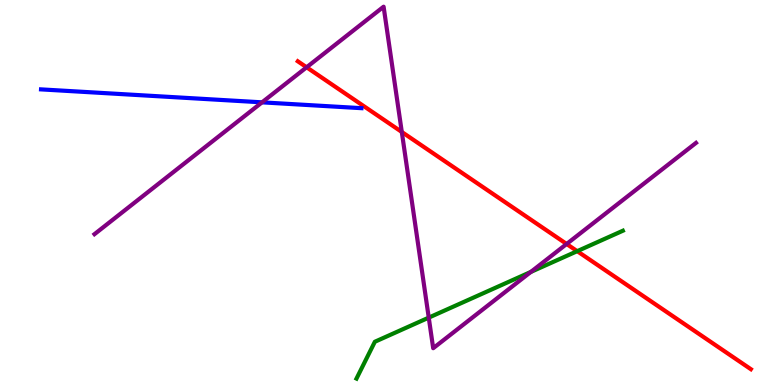[{'lines': ['blue', 'red'], 'intersections': []}, {'lines': ['green', 'red'], 'intersections': [{'x': 7.45, 'y': 3.48}]}, {'lines': ['purple', 'red'], 'intersections': [{'x': 3.96, 'y': 8.25}, {'x': 5.18, 'y': 6.57}, {'x': 7.31, 'y': 3.66}]}, {'lines': ['blue', 'green'], 'intersections': []}, {'lines': ['blue', 'purple'], 'intersections': [{'x': 3.38, 'y': 7.34}]}, {'lines': ['green', 'purple'], 'intersections': [{'x': 5.53, 'y': 1.75}, {'x': 6.85, 'y': 2.94}]}]